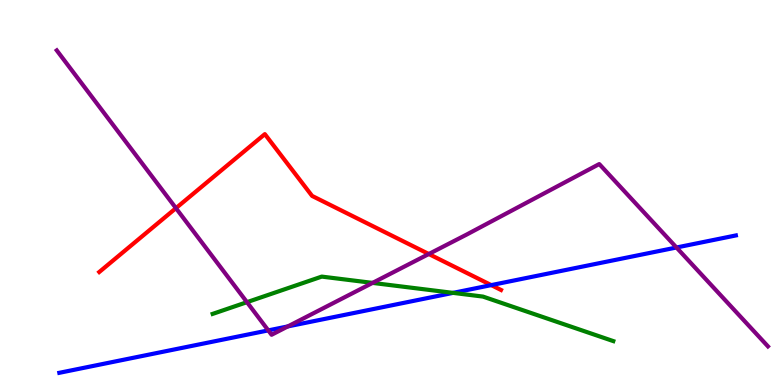[{'lines': ['blue', 'red'], 'intersections': [{'x': 6.34, 'y': 2.59}]}, {'lines': ['green', 'red'], 'intersections': []}, {'lines': ['purple', 'red'], 'intersections': [{'x': 2.27, 'y': 4.59}, {'x': 5.53, 'y': 3.4}]}, {'lines': ['blue', 'green'], 'intersections': [{'x': 5.85, 'y': 2.39}]}, {'lines': ['blue', 'purple'], 'intersections': [{'x': 3.46, 'y': 1.42}, {'x': 3.71, 'y': 1.52}, {'x': 8.73, 'y': 3.57}]}, {'lines': ['green', 'purple'], 'intersections': [{'x': 3.19, 'y': 2.15}, {'x': 4.81, 'y': 2.65}]}]